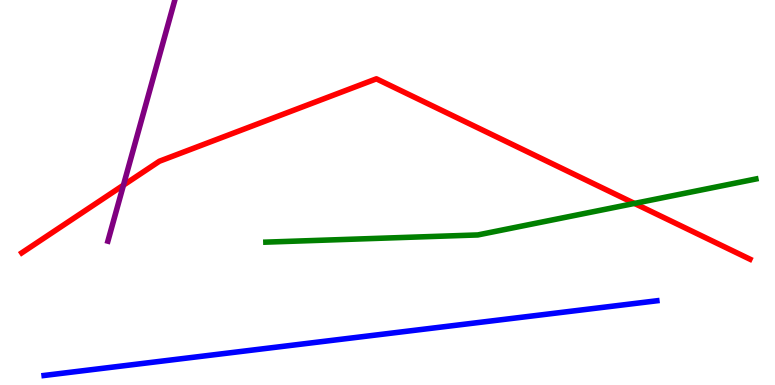[{'lines': ['blue', 'red'], 'intersections': []}, {'lines': ['green', 'red'], 'intersections': [{'x': 8.19, 'y': 4.72}]}, {'lines': ['purple', 'red'], 'intersections': [{'x': 1.59, 'y': 5.19}]}, {'lines': ['blue', 'green'], 'intersections': []}, {'lines': ['blue', 'purple'], 'intersections': []}, {'lines': ['green', 'purple'], 'intersections': []}]